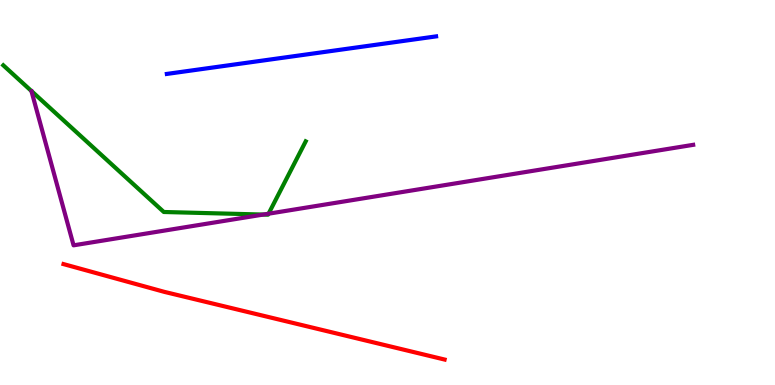[{'lines': ['blue', 'red'], 'intersections': []}, {'lines': ['green', 'red'], 'intersections': []}, {'lines': ['purple', 'red'], 'intersections': []}, {'lines': ['blue', 'green'], 'intersections': []}, {'lines': ['blue', 'purple'], 'intersections': []}, {'lines': ['green', 'purple'], 'intersections': [{'x': 3.4, 'y': 4.43}, {'x': 3.47, 'y': 4.45}]}]